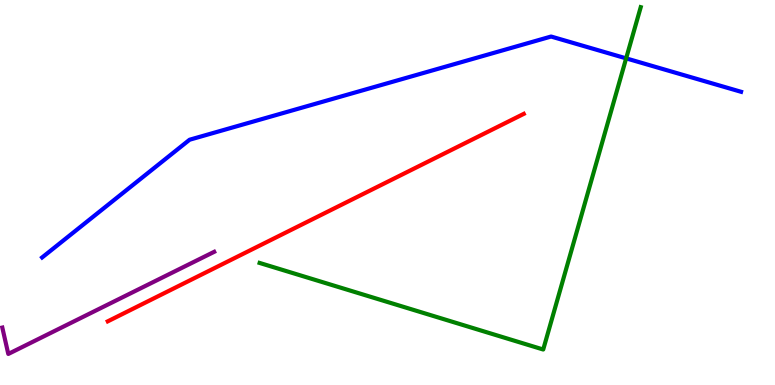[{'lines': ['blue', 'red'], 'intersections': []}, {'lines': ['green', 'red'], 'intersections': []}, {'lines': ['purple', 'red'], 'intersections': []}, {'lines': ['blue', 'green'], 'intersections': [{'x': 8.08, 'y': 8.48}]}, {'lines': ['blue', 'purple'], 'intersections': []}, {'lines': ['green', 'purple'], 'intersections': []}]